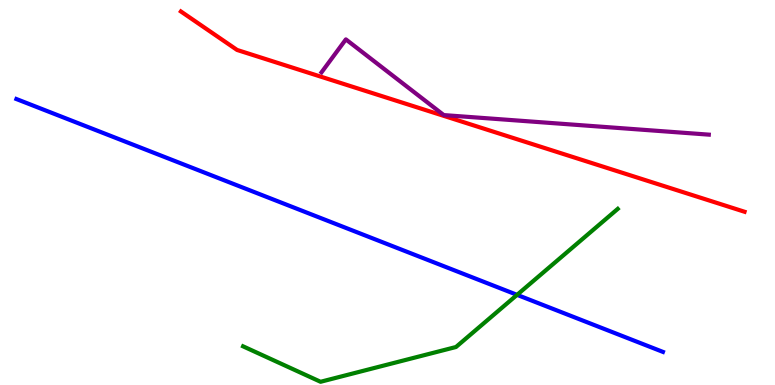[{'lines': ['blue', 'red'], 'intersections': []}, {'lines': ['green', 'red'], 'intersections': []}, {'lines': ['purple', 'red'], 'intersections': []}, {'lines': ['blue', 'green'], 'intersections': [{'x': 6.67, 'y': 2.34}]}, {'lines': ['blue', 'purple'], 'intersections': []}, {'lines': ['green', 'purple'], 'intersections': []}]